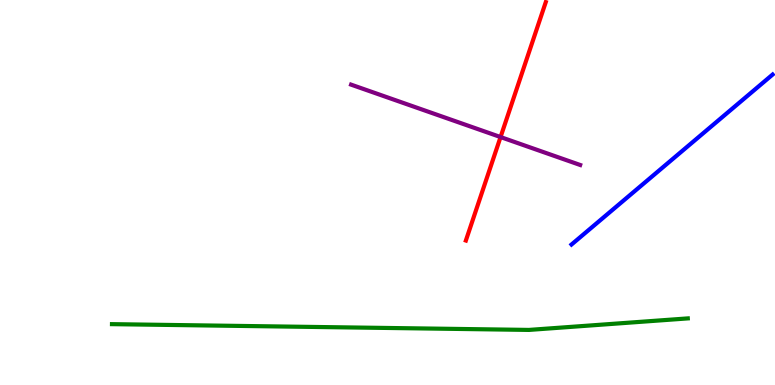[{'lines': ['blue', 'red'], 'intersections': []}, {'lines': ['green', 'red'], 'intersections': []}, {'lines': ['purple', 'red'], 'intersections': [{'x': 6.46, 'y': 6.44}]}, {'lines': ['blue', 'green'], 'intersections': []}, {'lines': ['blue', 'purple'], 'intersections': []}, {'lines': ['green', 'purple'], 'intersections': []}]